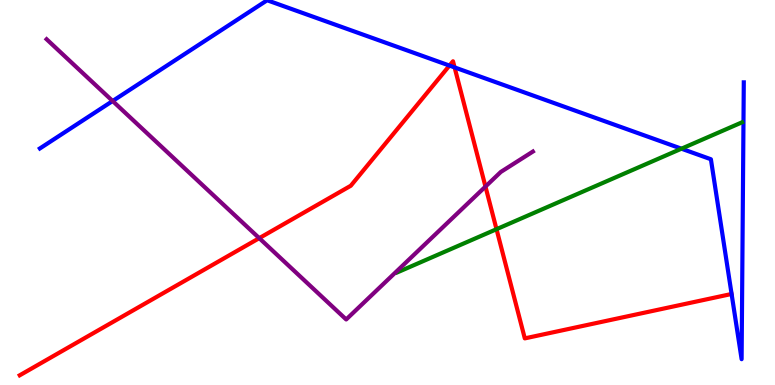[{'lines': ['blue', 'red'], 'intersections': [{'x': 5.8, 'y': 8.3}, {'x': 5.87, 'y': 8.25}]}, {'lines': ['green', 'red'], 'intersections': [{'x': 6.41, 'y': 4.05}]}, {'lines': ['purple', 'red'], 'intersections': [{'x': 3.35, 'y': 3.81}, {'x': 6.26, 'y': 5.15}]}, {'lines': ['blue', 'green'], 'intersections': [{'x': 8.79, 'y': 6.14}]}, {'lines': ['blue', 'purple'], 'intersections': [{'x': 1.45, 'y': 7.38}]}, {'lines': ['green', 'purple'], 'intersections': []}]